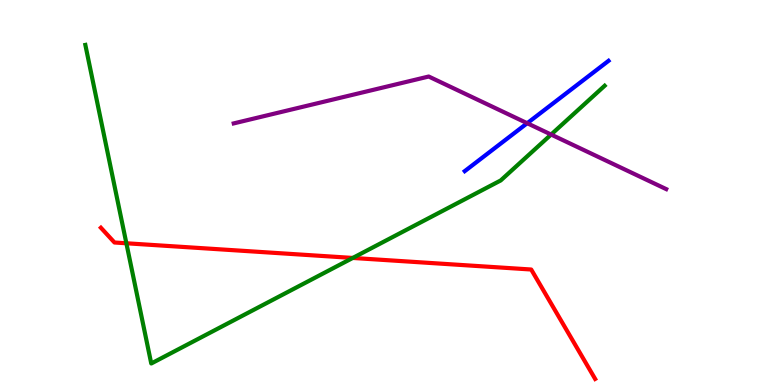[{'lines': ['blue', 'red'], 'intersections': []}, {'lines': ['green', 'red'], 'intersections': [{'x': 1.63, 'y': 3.68}, {'x': 4.55, 'y': 3.3}]}, {'lines': ['purple', 'red'], 'intersections': []}, {'lines': ['blue', 'green'], 'intersections': []}, {'lines': ['blue', 'purple'], 'intersections': [{'x': 6.8, 'y': 6.8}]}, {'lines': ['green', 'purple'], 'intersections': [{'x': 7.11, 'y': 6.51}]}]